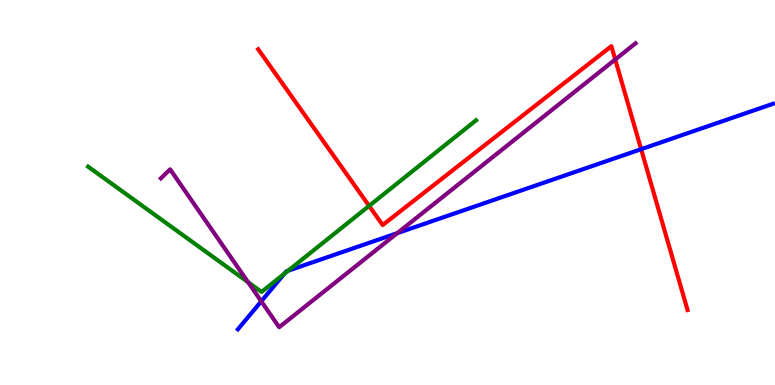[{'lines': ['blue', 'red'], 'intersections': [{'x': 8.27, 'y': 6.12}]}, {'lines': ['green', 'red'], 'intersections': [{'x': 4.76, 'y': 4.65}]}, {'lines': ['purple', 'red'], 'intersections': [{'x': 7.94, 'y': 8.45}]}, {'lines': ['blue', 'green'], 'intersections': [{'x': 3.67, 'y': 2.89}, {'x': 3.72, 'y': 2.97}]}, {'lines': ['blue', 'purple'], 'intersections': [{'x': 3.37, 'y': 2.17}, {'x': 5.13, 'y': 3.94}]}, {'lines': ['green', 'purple'], 'intersections': [{'x': 3.2, 'y': 2.67}]}]